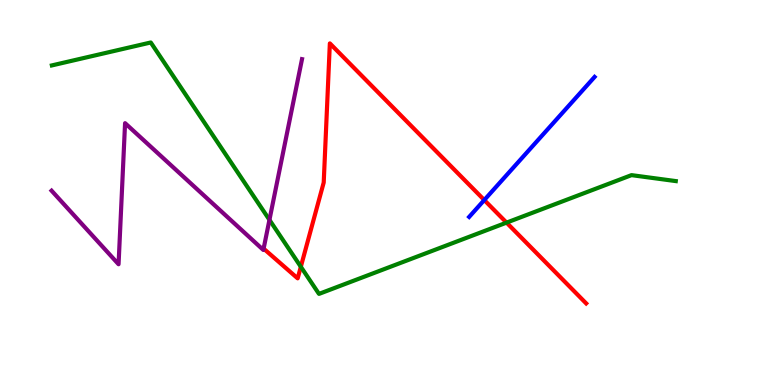[{'lines': ['blue', 'red'], 'intersections': [{'x': 6.25, 'y': 4.8}]}, {'lines': ['green', 'red'], 'intersections': [{'x': 3.88, 'y': 3.07}, {'x': 6.54, 'y': 4.22}]}, {'lines': ['purple', 'red'], 'intersections': [{'x': 3.4, 'y': 3.54}]}, {'lines': ['blue', 'green'], 'intersections': []}, {'lines': ['blue', 'purple'], 'intersections': []}, {'lines': ['green', 'purple'], 'intersections': [{'x': 3.48, 'y': 4.29}]}]